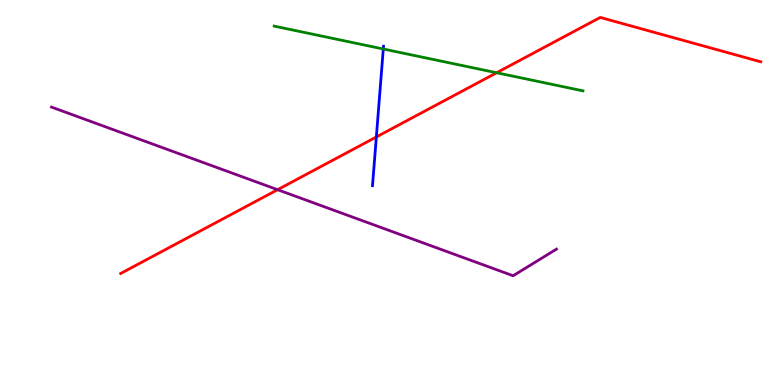[{'lines': ['blue', 'red'], 'intersections': [{'x': 4.86, 'y': 6.44}]}, {'lines': ['green', 'red'], 'intersections': [{'x': 6.41, 'y': 8.11}]}, {'lines': ['purple', 'red'], 'intersections': [{'x': 3.58, 'y': 5.07}]}, {'lines': ['blue', 'green'], 'intersections': [{'x': 4.95, 'y': 8.73}]}, {'lines': ['blue', 'purple'], 'intersections': []}, {'lines': ['green', 'purple'], 'intersections': []}]